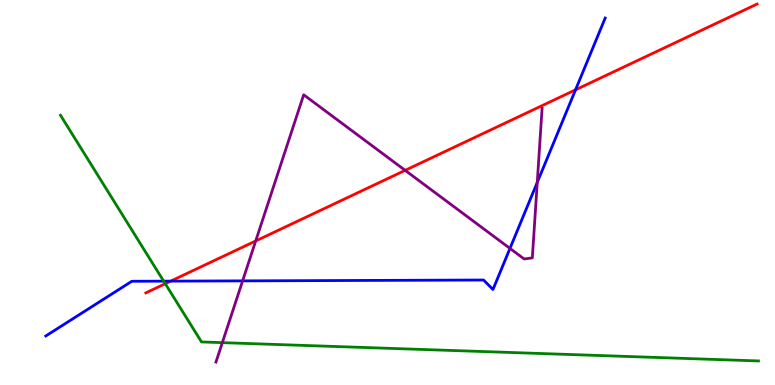[{'lines': ['blue', 'red'], 'intersections': [{'x': 2.2, 'y': 2.7}, {'x': 7.43, 'y': 7.67}]}, {'lines': ['green', 'red'], 'intersections': [{'x': 2.13, 'y': 2.63}]}, {'lines': ['purple', 'red'], 'intersections': [{'x': 3.3, 'y': 3.74}, {'x': 5.23, 'y': 5.58}]}, {'lines': ['blue', 'green'], 'intersections': [{'x': 2.11, 'y': 2.7}]}, {'lines': ['blue', 'purple'], 'intersections': [{'x': 3.13, 'y': 2.7}, {'x': 6.58, 'y': 3.55}, {'x': 6.93, 'y': 5.26}]}, {'lines': ['green', 'purple'], 'intersections': [{'x': 2.87, 'y': 1.1}]}]